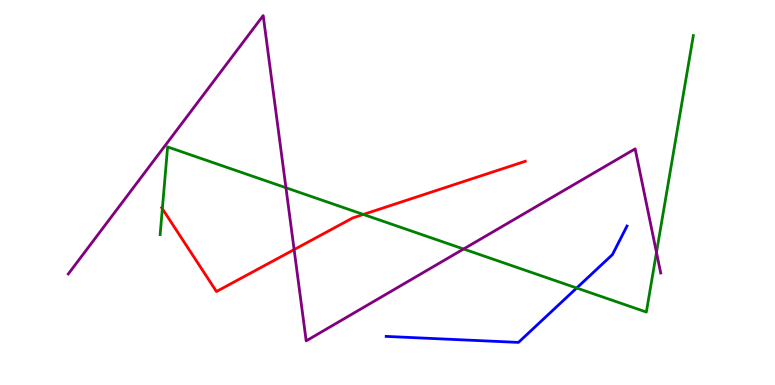[{'lines': ['blue', 'red'], 'intersections': []}, {'lines': ['green', 'red'], 'intersections': [{'x': 2.09, 'y': 4.58}, {'x': 4.69, 'y': 4.43}]}, {'lines': ['purple', 'red'], 'intersections': [{'x': 3.8, 'y': 3.52}]}, {'lines': ['blue', 'green'], 'intersections': [{'x': 7.44, 'y': 2.52}]}, {'lines': ['blue', 'purple'], 'intersections': []}, {'lines': ['green', 'purple'], 'intersections': [{'x': 3.69, 'y': 5.12}, {'x': 5.98, 'y': 3.53}, {'x': 8.47, 'y': 3.44}]}]